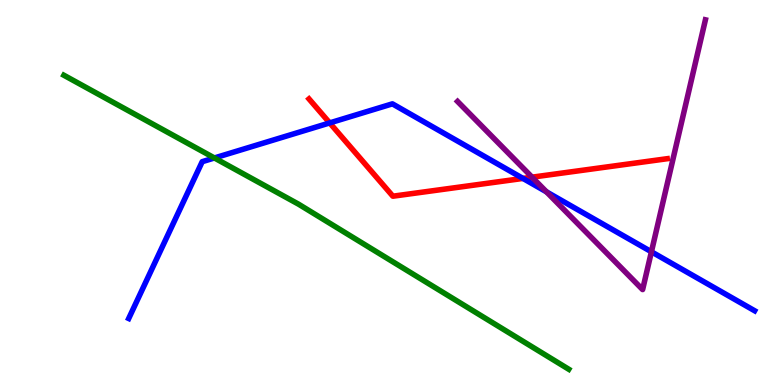[{'lines': ['blue', 'red'], 'intersections': [{'x': 4.25, 'y': 6.81}, {'x': 6.75, 'y': 5.37}]}, {'lines': ['green', 'red'], 'intersections': []}, {'lines': ['purple', 'red'], 'intersections': [{'x': 6.87, 'y': 5.4}]}, {'lines': ['blue', 'green'], 'intersections': [{'x': 2.77, 'y': 5.9}]}, {'lines': ['blue', 'purple'], 'intersections': [{'x': 7.05, 'y': 5.02}, {'x': 8.41, 'y': 3.46}]}, {'lines': ['green', 'purple'], 'intersections': []}]